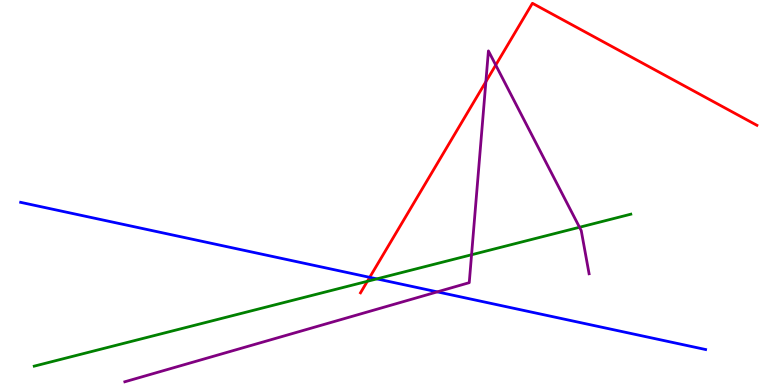[{'lines': ['blue', 'red'], 'intersections': [{'x': 4.77, 'y': 2.8}]}, {'lines': ['green', 'red'], 'intersections': [{'x': 4.74, 'y': 2.69}]}, {'lines': ['purple', 'red'], 'intersections': [{'x': 6.27, 'y': 7.88}, {'x': 6.4, 'y': 8.31}]}, {'lines': ['blue', 'green'], 'intersections': [{'x': 4.86, 'y': 2.76}]}, {'lines': ['blue', 'purple'], 'intersections': [{'x': 5.64, 'y': 2.42}]}, {'lines': ['green', 'purple'], 'intersections': [{'x': 6.08, 'y': 3.38}, {'x': 7.48, 'y': 4.1}]}]